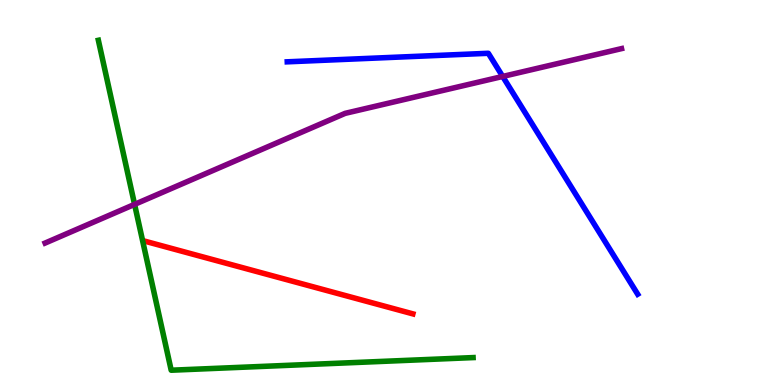[{'lines': ['blue', 'red'], 'intersections': []}, {'lines': ['green', 'red'], 'intersections': []}, {'lines': ['purple', 'red'], 'intersections': []}, {'lines': ['blue', 'green'], 'intersections': []}, {'lines': ['blue', 'purple'], 'intersections': [{'x': 6.49, 'y': 8.01}]}, {'lines': ['green', 'purple'], 'intersections': [{'x': 1.74, 'y': 4.69}]}]